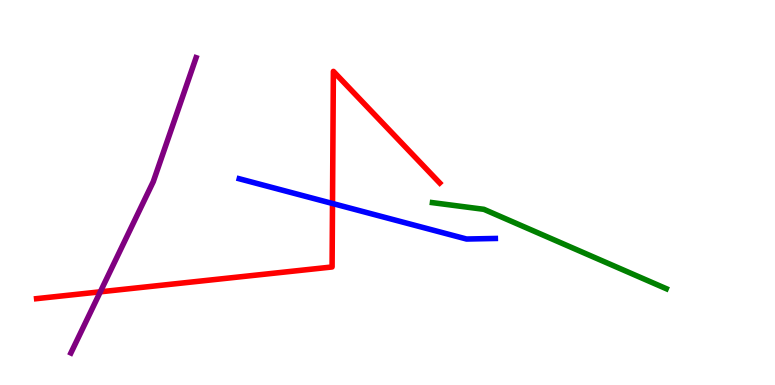[{'lines': ['blue', 'red'], 'intersections': [{'x': 4.29, 'y': 4.71}]}, {'lines': ['green', 'red'], 'intersections': []}, {'lines': ['purple', 'red'], 'intersections': [{'x': 1.29, 'y': 2.42}]}, {'lines': ['blue', 'green'], 'intersections': []}, {'lines': ['blue', 'purple'], 'intersections': []}, {'lines': ['green', 'purple'], 'intersections': []}]